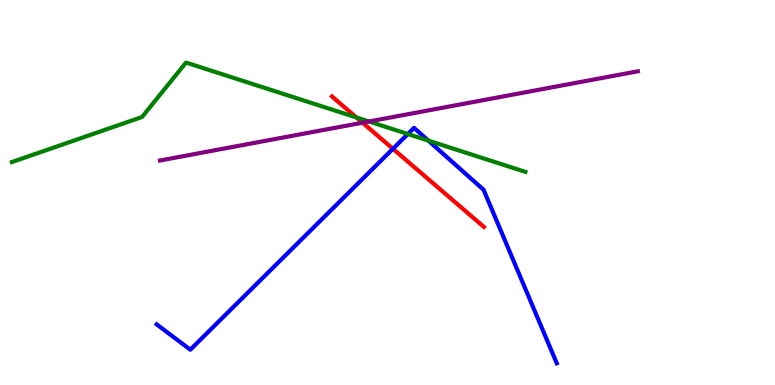[{'lines': ['blue', 'red'], 'intersections': [{'x': 5.07, 'y': 6.14}]}, {'lines': ['green', 'red'], 'intersections': [{'x': 4.6, 'y': 6.95}]}, {'lines': ['purple', 'red'], 'intersections': [{'x': 4.68, 'y': 6.81}]}, {'lines': ['blue', 'green'], 'intersections': [{'x': 5.26, 'y': 6.52}, {'x': 5.53, 'y': 6.35}]}, {'lines': ['blue', 'purple'], 'intersections': []}, {'lines': ['green', 'purple'], 'intersections': [{'x': 4.76, 'y': 6.84}]}]